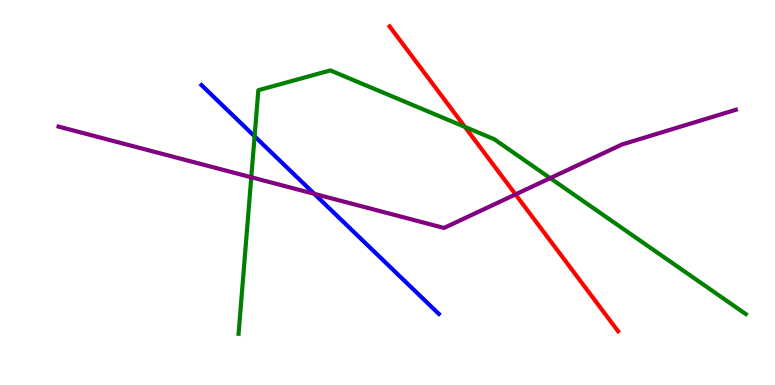[{'lines': ['blue', 'red'], 'intersections': []}, {'lines': ['green', 'red'], 'intersections': [{'x': 6.0, 'y': 6.7}]}, {'lines': ['purple', 'red'], 'intersections': [{'x': 6.65, 'y': 4.95}]}, {'lines': ['blue', 'green'], 'intersections': [{'x': 3.29, 'y': 6.46}]}, {'lines': ['blue', 'purple'], 'intersections': [{'x': 4.06, 'y': 4.97}]}, {'lines': ['green', 'purple'], 'intersections': [{'x': 3.24, 'y': 5.4}, {'x': 7.1, 'y': 5.37}]}]